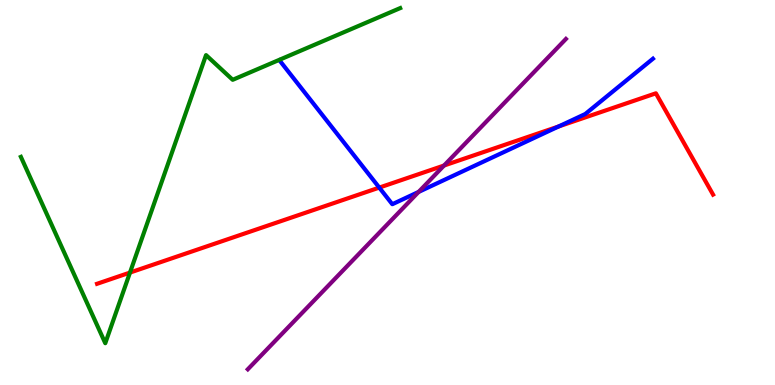[{'lines': ['blue', 'red'], 'intersections': [{'x': 4.89, 'y': 5.13}, {'x': 7.21, 'y': 6.72}]}, {'lines': ['green', 'red'], 'intersections': [{'x': 1.68, 'y': 2.92}]}, {'lines': ['purple', 'red'], 'intersections': [{'x': 5.73, 'y': 5.7}]}, {'lines': ['blue', 'green'], 'intersections': []}, {'lines': ['blue', 'purple'], 'intersections': [{'x': 5.4, 'y': 5.01}]}, {'lines': ['green', 'purple'], 'intersections': []}]